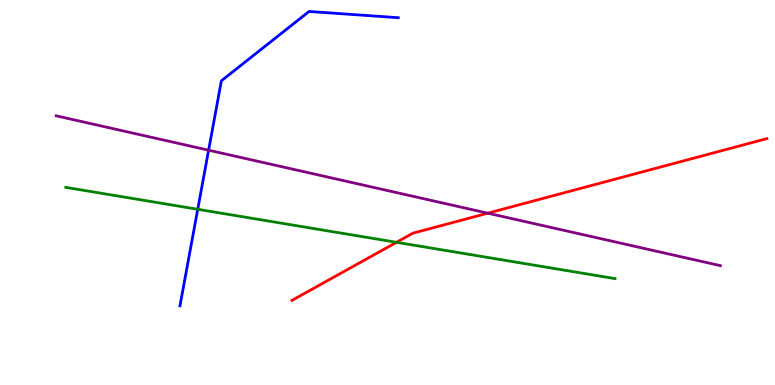[{'lines': ['blue', 'red'], 'intersections': []}, {'lines': ['green', 'red'], 'intersections': [{'x': 5.12, 'y': 3.71}]}, {'lines': ['purple', 'red'], 'intersections': [{'x': 6.29, 'y': 4.46}]}, {'lines': ['blue', 'green'], 'intersections': [{'x': 2.55, 'y': 4.56}]}, {'lines': ['blue', 'purple'], 'intersections': [{'x': 2.69, 'y': 6.1}]}, {'lines': ['green', 'purple'], 'intersections': []}]